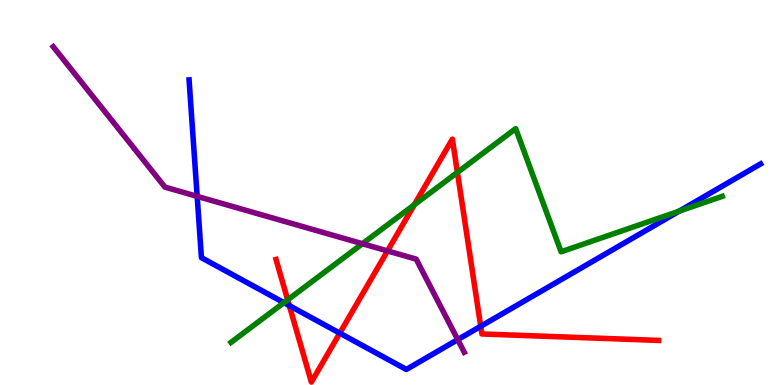[{'lines': ['blue', 'red'], 'intersections': [{'x': 3.73, 'y': 2.06}, {'x': 4.38, 'y': 1.35}, {'x': 6.2, 'y': 1.52}]}, {'lines': ['green', 'red'], 'intersections': [{'x': 3.71, 'y': 2.21}, {'x': 5.35, 'y': 4.68}, {'x': 5.9, 'y': 5.52}]}, {'lines': ['purple', 'red'], 'intersections': [{'x': 5.0, 'y': 3.48}]}, {'lines': ['blue', 'green'], 'intersections': [{'x': 3.66, 'y': 2.14}, {'x': 8.76, 'y': 4.51}]}, {'lines': ['blue', 'purple'], 'intersections': [{'x': 2.54, 'y': 4.9}, {'x': 5.91, 'y': 1.18}]}, {'lines': ['green', 'purple'], 'intersections': [{'x': 4.68, 'y': 3.67}]}]